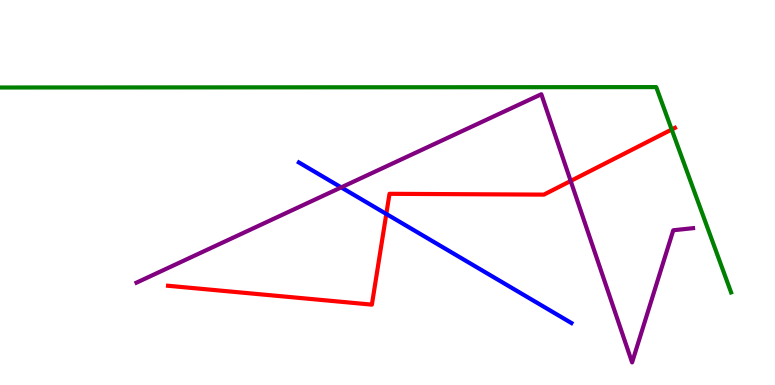[{'lines': ['blue', 'red'], 'intersections': [{'x': 4.98, 'y': 4.44}]}, {'lines': ['green', 'red'], 'intersections': [{'x': 8.67, 'y': 6.64}]}, {'lines': ['purple', 'red'], 'intersections': [{'x': 7.36, 'y': 5.3}]}, {'lines': ['blue', 'green'], 'intersections': []}, {'lines': ['blue', 'purple'], 'intersections': [{'x': 4.4, 'y': 5.13}]}, {'lines': ['green', 'purple'], 'intersections': []}]